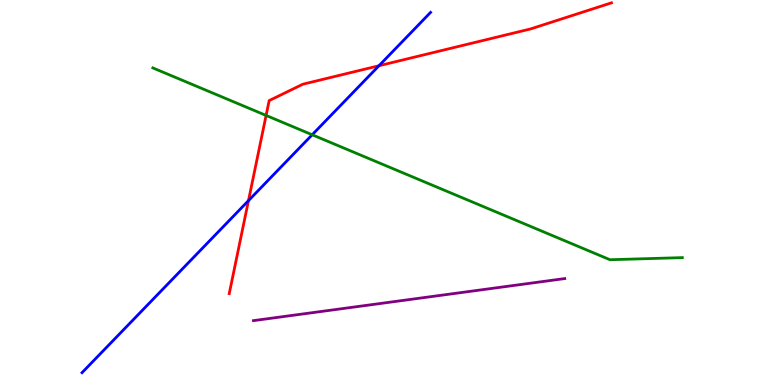[{'lines': ['blue', 'red'], 'intersections': [{'x': 3.21, 'y': 4.79}, {'x': 4.89, 'y': 8.29}]}, {'lines': ['green', 'red'], 'intersections': [{'x': 3.43, 'y': 7.0}]}, {'lines': ['purple', 'red'], 'intersections': []}, {'lines': ['blue', 'green'], 'intersections': [{'x': 4.03, 'y': 6.5}]}, {'lines': ['blue', 'purple'], 'intersections': []}, {'lines': ['green', 'purple'], 'intersections': []}]